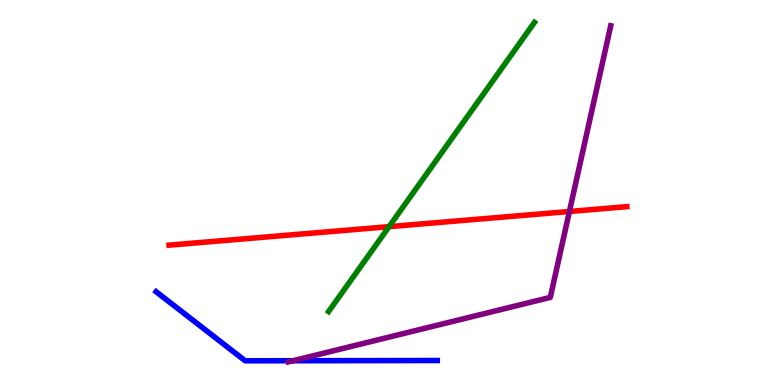[{'lines': ['blue', 'red'], 'intersections': []}, {'lines': ['green', 'red'], 'intersections': [{'x': 5.02, 'y': 4.11}]}, {'lines': ['purple', 'red'], 'intersections': [{'x': 7.35, 'y': 4.51}]}, {'lines': ['blue', 'green'], 'intersections': []}, {'lines': ['blue', 'purple'], 'intersections': [{'x': 3.78, 'y': 0.63}]}, {'lines': ['green', 'purple'], 'intersections': []}]